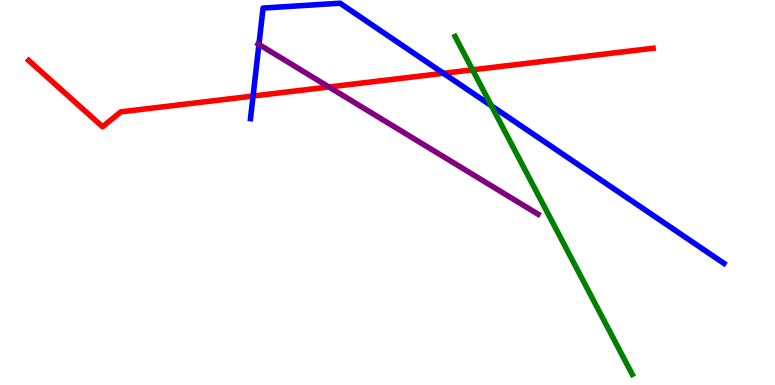[{'lines': ['blue', 'red'], 'intersections': [{'x': 3.27, 'y': 7.51}, {'x': 5.72, 'y': 8.1}]}, {'lines': ['green', 'red'], 'intersections': [{'x': 6.1, 'y': 8.19}]}, {'lines': ['purple', 'red'], 'intersections': [{'x': 4.24, 'y': 7.74}]}, {'lines': ['blue', 'green'], 'intersections': [{'x': 6.34, 'y': 7.25}]}, {'lines': ['blue', 'purple'], 'intersections': [{'x': 3.34, 'y': 8.85}]}, {'lines': ['green', 'purple'], 'intersections': []}]